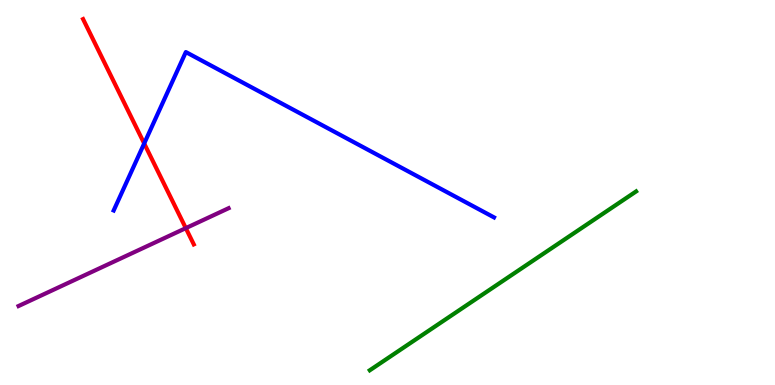[{'lines': ['blue', 'red'], 'intersections': [{'x': 1.86, 'y': 6.27}]}, {'lines': ['green', 'red'], 'intersections': []}, {'lines': ['purple', 'red'], 'intersections': [{'x': 2.4, 'y': 4.07}]}, {'lines': ['blue', 'green'], 'intersections': []}, {'lines': ['blue', 'purple'], 'intersections': []}, {'lines': ['green', 'purple'], 'intersections': []}]